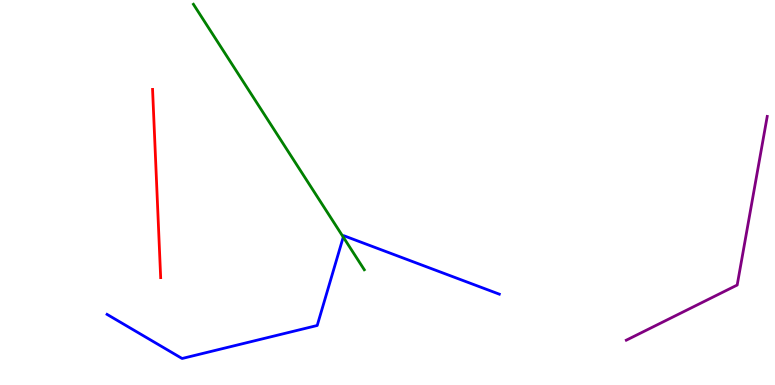[{'lines': ['blue', 'red'], 'intersections': []}, {'lines': ['green', 'red'], 'intersections': []}, {'lines': ['purple', 'red'], 'intersections': []}, {'lines': ['blue', 'green'], 'intersections': [{'x': 4.43, 'y': 3.84}]}, {'lines': ['blue', 'purple'], 'intersections': []}, {'lines': ['green', 'purple'], 'intersections': []}]